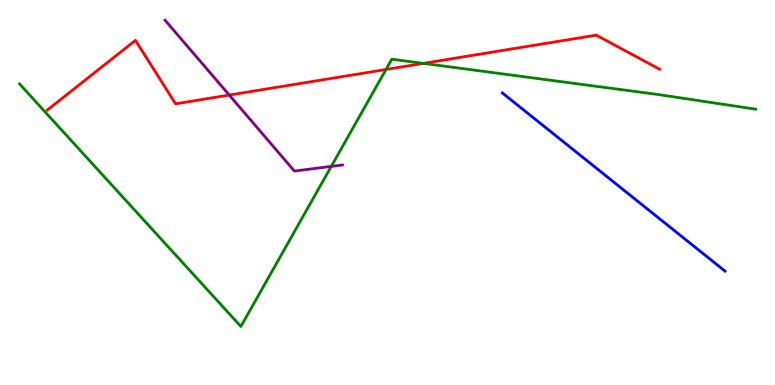[{'lines': ['blue', 'red'], 'intersections': []}, {'lines': ['green', 'red'], 'intersections': [{'x': 4.98, 'y': 8.2}, {'x': 5.46, 'y': 8.35}]}, {'lines': ['purple', 'red'], 'intersections': [{'x': 2.96, 'y': 7.53}]}, {'lines': ['blue', 'green'], 'intersections': []}, {'lines': ['blue', 'purple'], 'intersections': []}, {'lines': ['green', 'purple'], 'intersections': [{'x': 4.27, 'y': 5.68}]}]